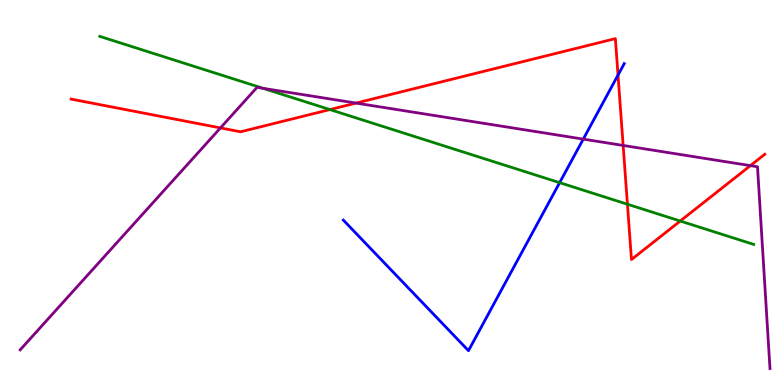[{'lines': ['blue', 'red'], 'intersections': [{'x': 7.97, 'y': 8.05}]}, {'lines': ['green', 'red'], 'intersections': [{'x': 4.26, 'y': 7.15}, {'x': 8.1, 'y': 4.7}, {'x': 8.78, 'y': 4.26}]}, {'lines': ['purple', 'red'], 'intersections': [{'x': 2.84, 'y': 6.68}, {'x': 4.59, 'y': 7.32}, {'x': 8.04, 'y': 6.22}, {'x': 9.68, 'y': 5.7}]}, {'lines': ['blue', 'green'], 'intersections': [{'x': 7.22, 'y': 5.26}]}, {'lines': ['blue', 'purple'], 'intersections': [{'x': 7.53, 'y': 6.39}]}, {'lines': ['green', 'purple'], 'intersections': [{'x': 3.4, 'y': 7.71}]}]